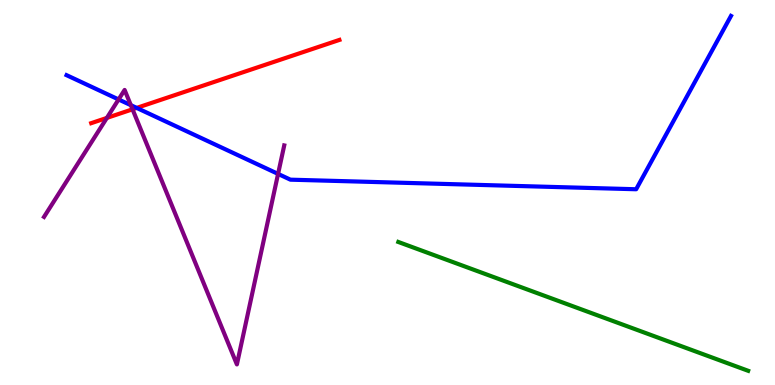[{'lines': ['blue', 'red'], 'intersections': [{'x': 1.76, 'y': 7.2}]}, {'lines': ['green', 'red'], 'intersections': []}, {'lines': ['purple', 'red'], 'intersections': [{'x': 1.38, 'y': 6.94}, {'x': 1.71, 'y': 7.16}]}, {'lines': ['blue', 'green'], 'intersections': []}, {'lines': ['blue', 'purple'], 'intersections': [{'x': 1.53, 'y': 7.42}, {'x': 1.69, 'y': 7.27}, {'x': 3.59, 'y': 5.48}]}, {'lines': ['green', 'purple'], 'intersections': []}]